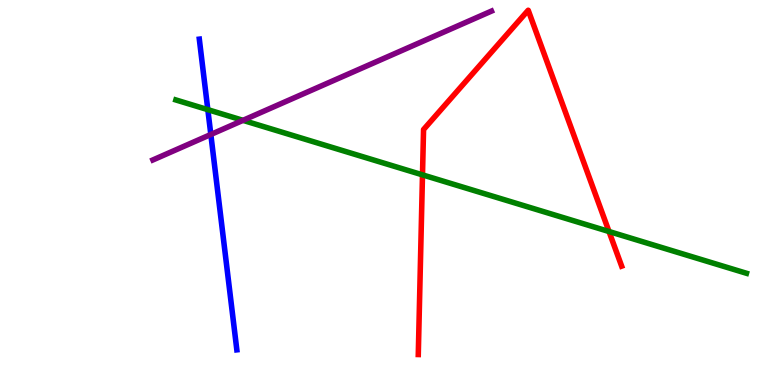[{'lines': ['blue', 'red'], 'intersections': []}, {'lines': ['green', 'red'], 'intersections': [{'x': 5.45, 'y': 5.46}, {'x': 7.86, 'y': 3.99}]}, {'lines': ['purple', 'red'], 'intersections': []}, {'lines': ['blue', 'green'], 'intersections': [{'x': 2.68, 'y': 7.15}]}, {'lines': ['blue', 'purple'], 'intersections': [{'x': 2.72, 'y': 6.51}]}, {'lines': ['green', 'purple'], 'intersections': [{'x': 3.14, 'y': 6.87}]}]